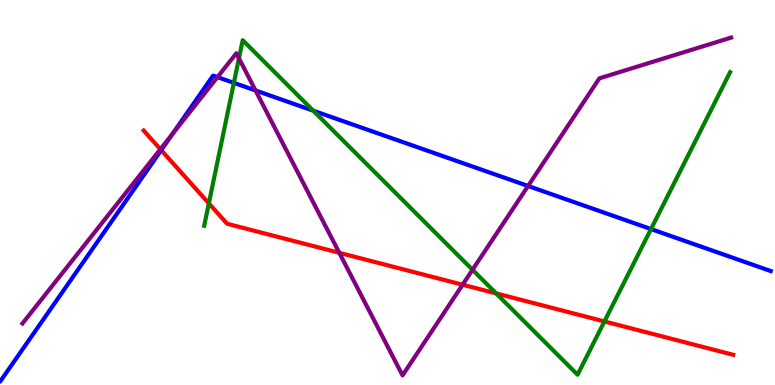[{'lines': ['blue', 'red'], 'intersections': [{'x': 2.08, 'y': 6.1}]}, {'lines': ['green', 'red'], 'intersections': [{'x': 2.69, 'y': 4.72}, {'x': 6.4, 'y': 2.38}, {'x': 7.8, 'y': 1.65}]}, {'lines': ['purple', 'red'], 'intersections': [{'x': 2.07, 'y': 6.12}, {'x': 4.38, 'y': 3.43}, {'x': 5.97, 'y': 2.6}]}, {'lines': ['blue', 'green'], 'intersections': [{'x': 3.02, 'y': 7.85}, {'x': 4.04, 'y': 7.12}, {'x': 8.4, 'y': 4.05}]}, {'lines': ['blue', 'purple'], 'intersections': [{'x': 2.23, 'y': 6.52}, {'x': 2.81, 'y': 8.0}, {'x': 3.3, 'y': 7.65}, {'x': 6.81, 'y': 5.17}]}, {'lines': ['green', 'purple'], 'intersections': [{'x': 3.08, 'y': 8.48}, {'x': 6.1, 'y': 2.99}]}]